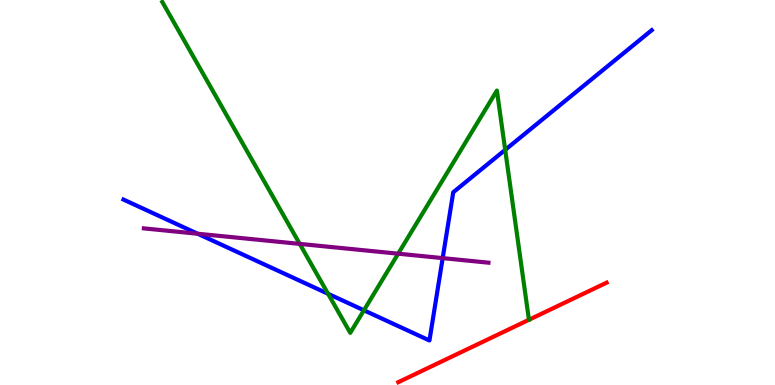[{'lines': ['blue', 'red'], 'intersections': []}, {'lines': ['green', 'red'], 'intersections': []}, {'lines': ['purple', 'red'], 'intersections': []}, {'lines': ['blue', 'green'], 'intersections': [{'x': 4.23, 'y': 2.37}, {'x': 4.7, 'y': 1.94}, {'x': 6.52, 'y': 6.11}]}, {'lines': ['blue', 'purple'], 'intersections': [{'x': 2.55, 'y': 3.93}, {'x': 5.71, 'y': 3.3}]}, {'lines': ['green', 'purple'], 'intersections': [{'x': 3.87, 'y': 3.67}, {'x': 5.14, 'y': 3.41}]}]